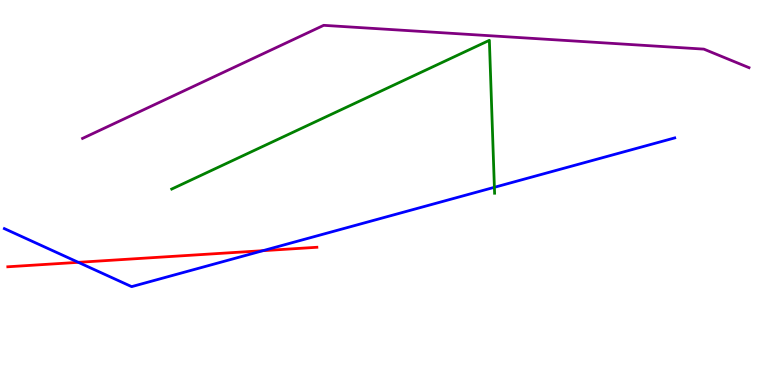[{'lines': ['blue', 'red'], 'intersections': [{'x': 1.01, 'y': 3.19}, {'x': 3.39, 'y': 3.49}]}, {'lines': ['green', 'red'], 'intersections': []}, {'lines': ['purple', 'red'], 'intersections': []}, {'lines': ['blue', 'green'], 'intersections': [{'x': 6.38, 'y': 5.14}]}, {'lines': ['blue', 'purple'], 'intersections': []}, {'lines': ['green', 'purple'], 'intersections': []}]